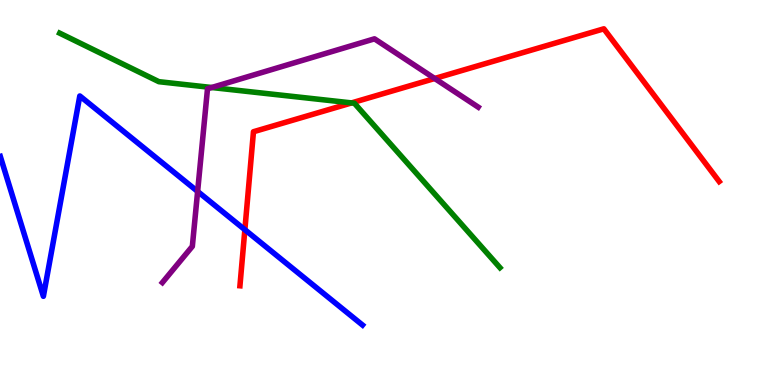[{'lines': ['blue', 'red'], 'intersections': [{'x': 3.16, 'y': 4.03}]}, {'lines': ['green', 'red'], 'intersections': [{'x': 4.54, 'y': 7.33}]}, {'lines': ['purple', 'red'], 'intersections': [{'x': 5.61, 'y': 7.96}]}, {'lines': ['blue', 'green'], 'intersections': []}, {'lines': ['blue', 'purple'], 'intersections': [{'x': 2.55, 'y': 5.03}]}, {'lines': ['green', 'purple'], 'intersections': [{'x': 2.73, 'y': 7.73}]}]